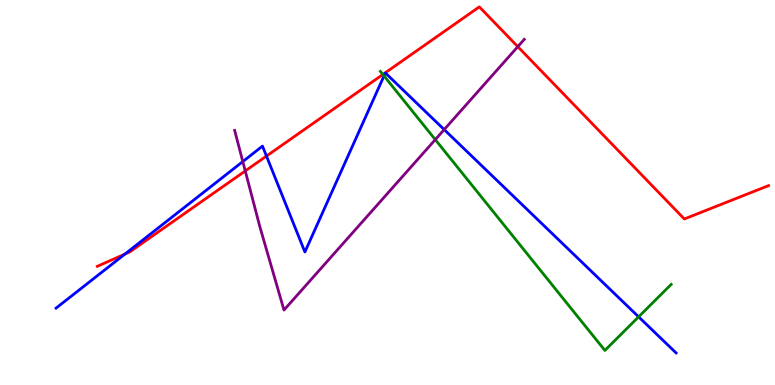[{'lines': ['blue', 'red'], 'intersections': [{'x': 1.61, 'y': 3.4}, {'x': 3.44, 'y': 5.95}]}, {'lines': ['green', 'red'], 'intersections': [{'x': 4.94, 'y': 8.07}]}, {'lines': ['purple', 'red'], 'intersections': [{'x': 3.16, 'y': 5.56}, {'x': 6.68, 'y': 8.79}]}, {'lines': ['blue', 'green'], 'intersections': [{'x': 4.96, 'y': 8.03}, {'x': 8.24, 'y': 1.77}]}, {'lines': ['blue', 'purple'], 'intersections': [{'x': 3.13, 'y': 5.8}, {'x': 5.73, 'y': 6.63}]}, {'lines': ['green', 'purple'], 'intersections': [{'x': 5.62, 'y': 6.37}]}]